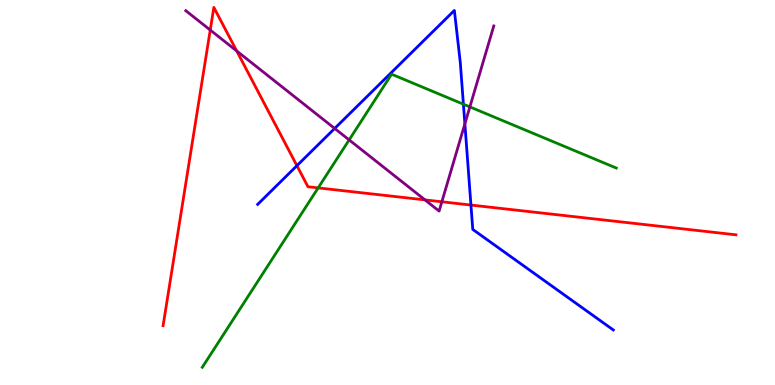[{'lines': ['blue', 'red'], 'intersections': [{'x': 3.83, 'y': 5.7}, {'x': 6.08, 'y': 4.67}]}, {'lines': ['green', 'red'], 'intersections': [{'x': 4.11, 'y': 5.12}]}, {'lines': ['purple', 'red'], 'intersections': [{'x': 2.71, 'y': 9.22}, {'x': 3.05, 'y': 8.68}, {'x': 5.48, 'y': 4.81}, {'x': 5.7, 'y': 4.76}]}, {'lines': ['blue', 'green'], 'intersections': [{'x': 5.98, 'y': 7.29}]}, {'lines': ['blue', 'purple'], 'intersections': [{'x': 4.32, 'y': 6.66}, {'x': 6.0, 'y': 6.78}]}, {'lines': ['green', 'purple'], 'intersections': [{'x': 4.51, 'y': 6.37}, {'x': 6.06, 'y': 7.22}]}]